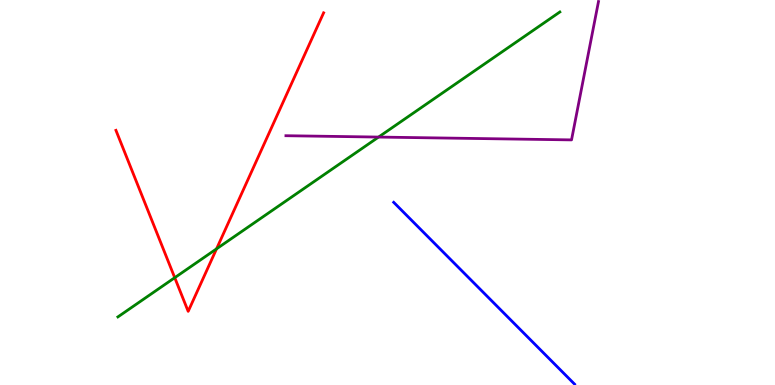[{'lines': ['blue', 'red'], 'intersections': []}, {'lines': ['green', 'red'], 'intersections': [{'x': 2.25, 'y': 2.79}, {'x': 2.79, 'y': 3.54}]}, {'lines': ['purple', 'red'], 'intersections': []}, {'lines': ['blue', 'green'], 'intersections': []}, {'lines': ['blue', 'purple'], 'intersections': []}, {'lines': ['green', 'purple'], 'intersections': [{'x': 4.88, 'y': 6.44}]}]